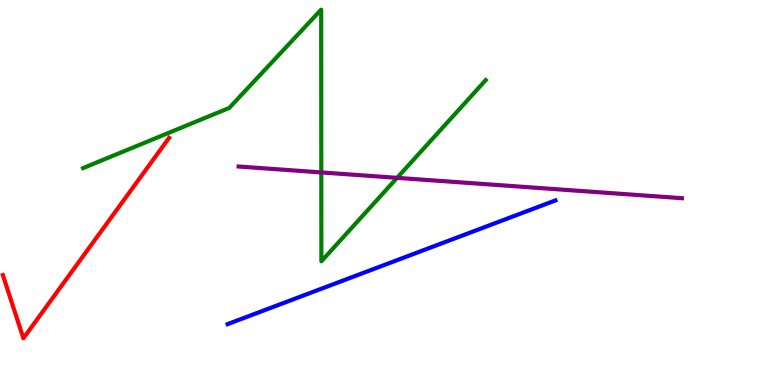[{'lines': ['blue', 'red'], 'intersections': []}, {'lines': ['green', 'red'], 'intersections': []}, {'lines': ['purple', 'red'], 'intersections': []}, {'lines': ['blue', 'green'], 'intersections': []}, {'lines': ['blue', 'purple'], 'intersections': []}, {'lines': ['green', 'purple'], 'intersections': [{'x': 4.15, 'y': 5.52}, {'x': 5.12, 'y': 5.38}]}]